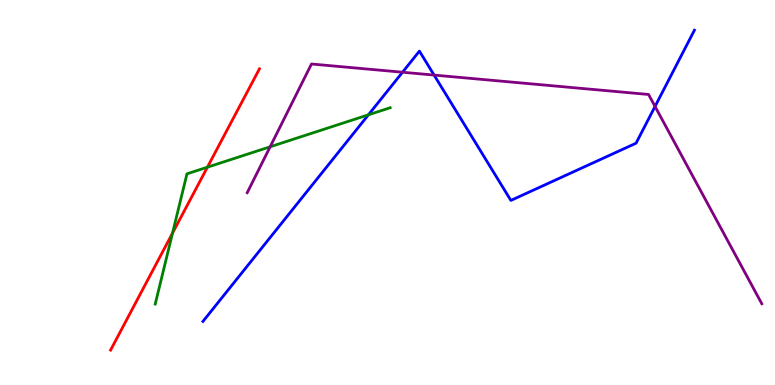[{'lines': ['blue', 'red'], 'intersections': []}, {'lines': ['green', 'red'], 'intersections': [{'x': 2.23, 'y': 3.95}, {'x': 2.68, 'y': 5.66}]}, {'lines': ['purple', 'red'], 'intersections': []}, {'lines': ['blue', 'green'], 'intersections': [{'x': 4.75, 'y': 7.02}]}, {'lines': ['blue', 'purple'], 'intersections': [{'x': 5.19, 'y': 8.12}, {'x': 5.6, 'y': 8.05}, {'x': 8.45, 'y': 7.24}]}, {'lines': ['green', 'purple'], 'intersections': [{'x': 3.49, 'y': 6.19}]}]